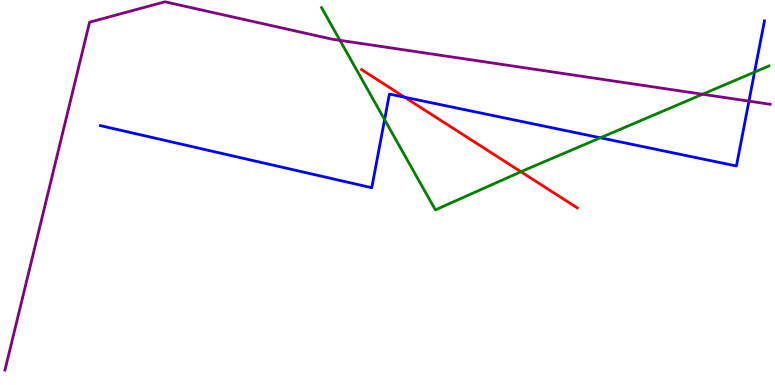[{'lines': ['blue', 'red'], 'intersections': [{'x': 5.22, 'y': 7.47}]}, {'lines': ['green', 'red'], 'intersections': [{'x': 6.72, 'y': 5.54}]}, {'lines': ['purple', 'red'], 'intersections': []}, {'lines': ['blue', 'green'], 'intersections': [{'x': 4.96, 'y': 6.89}, {'x': 7.75, 'y': 6.42}, {'x': 9.74, 'y': 8.13}]}, {'lines': ['blue', 'purple'], 'intersections': [{'x': 9.66, 'y': 7.37}]}, {'lines': ['green', 'purple'], 'intersections': [{'x': 4.39, 'y': 8.95}, {'x': 9.07, 'y': 7.55}]}]